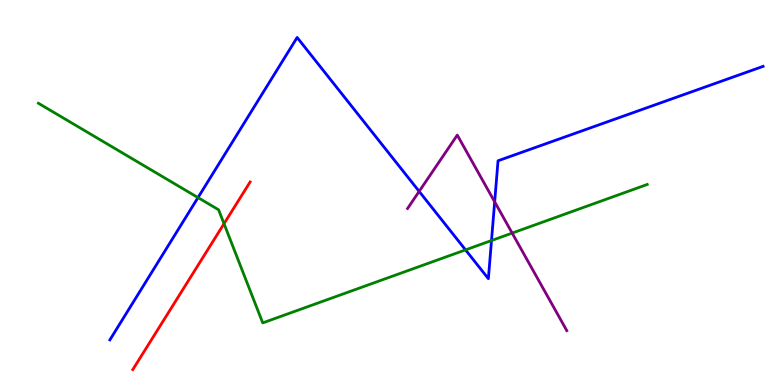[{'lines': ['blue', 'red'], 'intersections': []}, {'lines': ['green', 'red'], 'intersections': [{'x': 2.89, 'y': 4.19}]}, {'lines': ['purple', 'red'], 'intersections': []}, {'lines': ['blue', 'green'], 'intersections': [{'x': 2.55, 'y': 4.87}, {'x': 6.01, 'y': 3.51}, {'x': 6.34, 'y': 3.75}]}, {'lines': ['blue', 'purple'], 'intersections': [{'x': 5.41, 'y': 5.03}, {'x': 6.38, 'y': 4.76}]}, {'lines': ['green', 'purple'], 'intersections': [{'x': 6.61, 'y': 3.95}]}]